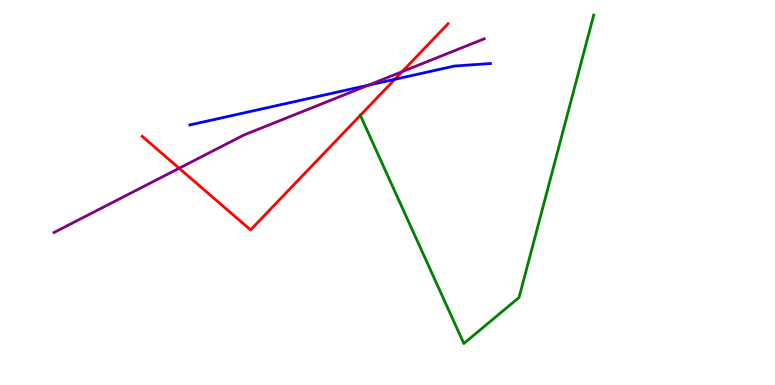[{'lines': ['blue', 'red'], 'intersections': [{'x': 5.09, 'y': 7.94}]}, {'lines': ['green', 'red'], 'intersections': [{'x': 4.65, 'y': 7.0}]}, {'lines': ['purple', 'red'], 'intersections': [{'x': 2.31, 'y': 5.63}, {'x': 5.19, 'y': 8.14}]}, {'lines': ['blue', 'green'], 'intersections': []}, {'lines': ['blue', 'purple'], 'intersections': [{'x': 4.75, 'y': 7.79}]}, {'lines': ['green', 'purple'], 'intersections': []}]